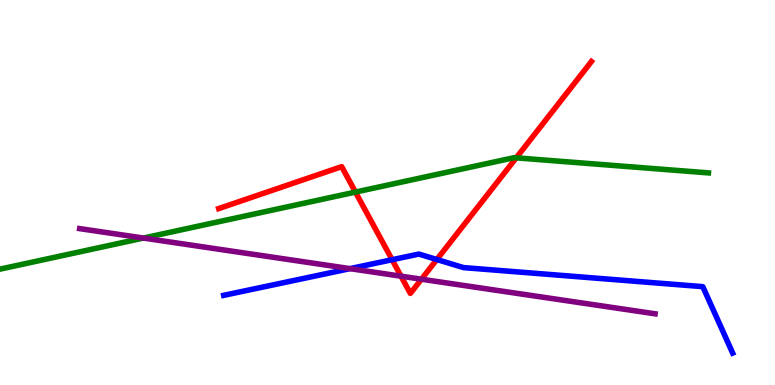[{'lines': ['blue', 'red'], 'intersections': [{'x': 5.06, 'y': 3.25}, {'x': 5.64, 'y': 3.26}]}, {'lines': ['green', 'red'], 'intersections': [{'x': 4.59, 'y': 5.01}, {'x': 6.66, 'y': 5.9}]}, {'lines': ['purple', 'red'], 'intersections': [{'x': 5.17, 'y': 2.83}, {'x': 5.44, 'y': 2.75}]}, {'lines': ['blue', 'green'], 'intersections': []}, {'lines': ['blue', 'purple'], 'intersections': [{'x': 4.52, 'y': 3.02}]}, {'lines': ['green', 'purple'], 'intersections': [{'x': 1.85, 'y': 3.82}]}]